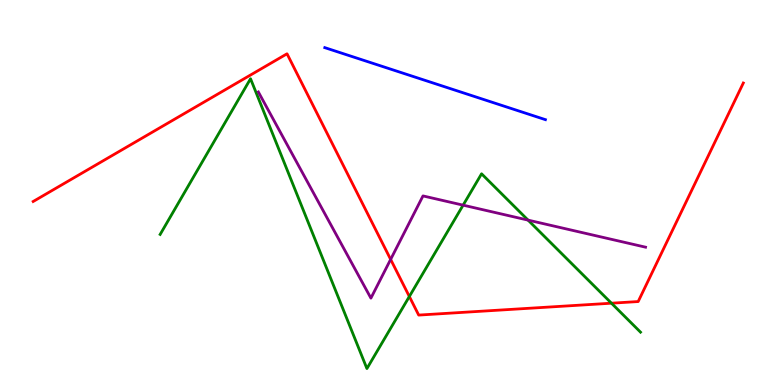[{'lines': ['blue', 'red'], 'intersections': []}, {'lines': ['green', 'red'], 'intersections': [{'x': 5.28, 'y': 2.3}, {'x': 7.89, 'y': 2.12}]}, {'lines': ['purple', 'red'], 'intersections': [{'x': 5.04, 'y': 3.26}]}, {'lines': ['blue', 'green'], 'intersections': []}, {'lines': ['blue', 'purple'], 'intersections': []}, {'lines': ['green', 'purple'], 'intersections': [{'x': 5.98, 'y': 4.67}, {'x': 6.81, 'y': 4.28}]}]